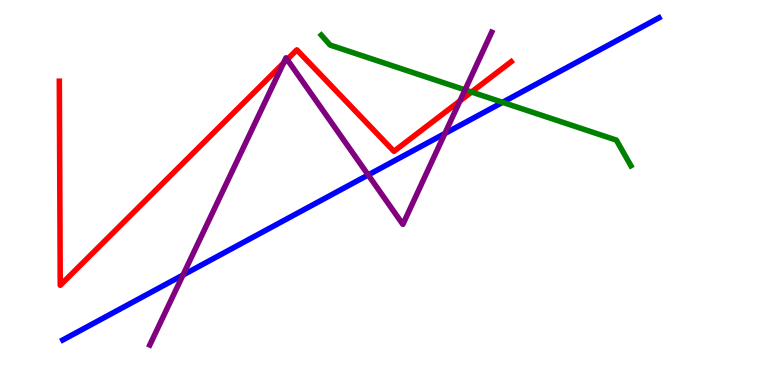[{'lines': ['blue', 'red'], 'intersections': []}, {'lines': ['green', 'red'], 'intersections': [{'x': 6.08, 'y': 7.61}]}, {'lines': ['purple', 'red'], 'intersections': [{'x': 3.66, 'y': 8.36}, {'x': 3.71, 'y': 8.45}, {'x': 5.93, 'y': 7.38}]}, {'lines': ['blue', 'green'], 'intersections': [{'x': 6.48, 'y': 7.34}]}, {'lines': ['blue', 'purple'], 'intersections': [{'x': 2.36, 'y': 2.86}, {'x': 4.75, 'y': 5.46}, {'x': 5.74, 'y': 6.53}]}, {'lines': ['green', 'purple'], 'intersections': [{'x': 6.0, 'y': 7.67}]}]